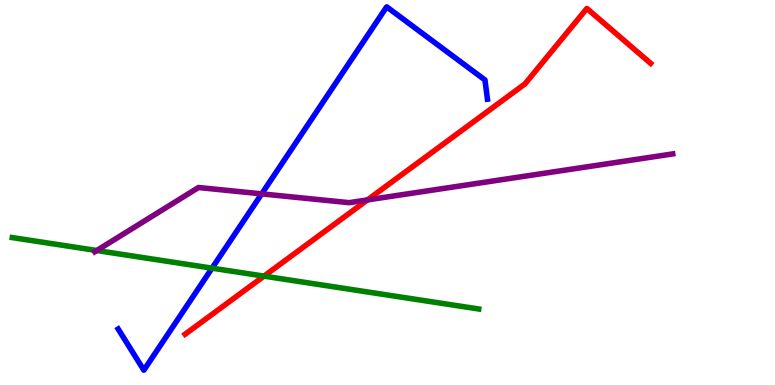[{'lines': ['blue', 'red'], 'intersections': []}, {'lines': ['green', 'red'], 'intersections': [{'x': 3.41, 'y': 2.83}]}, {'lines': ['purple', 'red'], 'intersections': [{'x': 4.74, 'y': 4.81}]}, {'lines': ['blue', 'green'], 'intersections': [{'x': 2.74, 'y': 3.03}]}, {'lines': ['blue', 'purple'], 'intersections': [{'x': 3.38, 'y': 4.96}]}, {'lines': ['green', 'purple'], 'intersections': [{'x': 1.25, 'y': 3.49}]}]